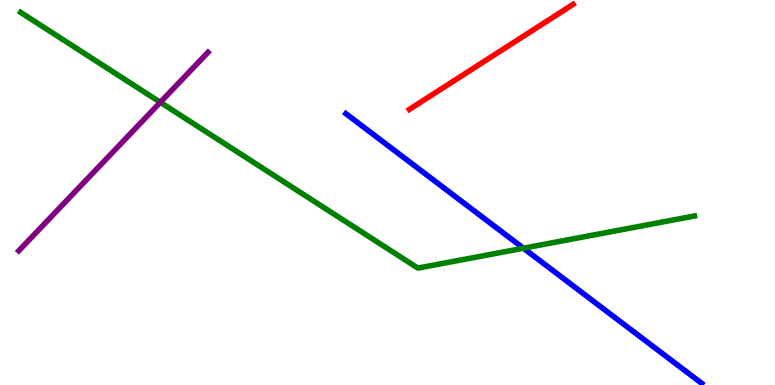[{'lines': ['blue', 'red'], 'intersections': []}, {'lines': ['green', 'red'], 'intersections': []}, {'lines': ['purple', 'red'], 'intersections': []}, {'lines': ['blue', 'green'], 'intersections': [{'x': 6.75, 'y': 3.55}]}, {'lines': ['blue', 'purple'], 'intersections': []}, {'lines': ['green', 'purple'], 'intersections': [{'x': 2.07, 'y': 7.34}]}]